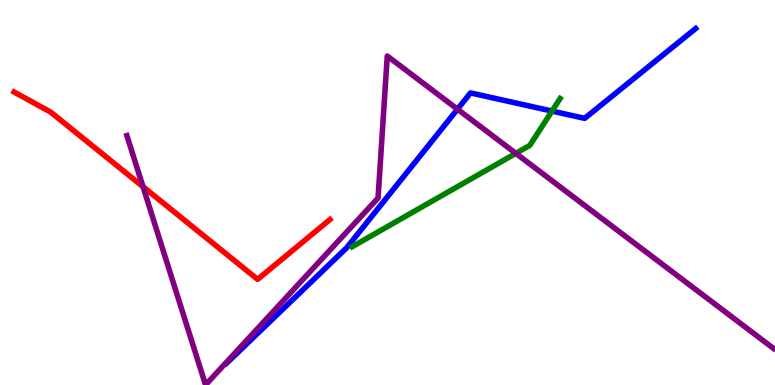[{'lines': ['blue', 'red'], 'intersections': []}, {'lines': ['green', 'red'], 'intersections': []}, {'lines': ['purple', 'red'], 'intersections': [{'x': 1.85, 'y': 5.15}]}, {'lines': ['blue', 'green'], 'intersections': [{'x': 7.12, 'y': 7.12}]}, {'lines': ['blue', 'purple'], 'intersections': [{'x': 5.9, 'y': 7.16}]}, {'lines': ['green', 'purple'], 'intersections': [{'x': 6.66, 'y': 6.02}]}]